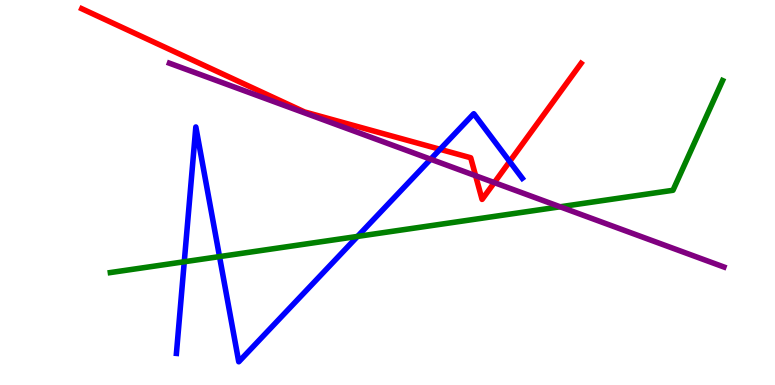[{'lines': ['blue', 'red'], 'intersections': [{'x': 5.68, 'y': 6.12}, {'x': 6.58, 'y': 5.81}]}, {'lines': ['green', 'red'], 'intersections': []}, {'lines': ['purple', 'red'], 'intersections': [{'x': 6.14, 'y': 5.44}, {'x': 6.38, 'y': 5.26}]}, {'lines': ['blue', 'green'], 'intersections': [{'x': 2.38, 'y': 3.2}, {'x': 2.83, 'y': 3.33}, {'x': 4.61, 'y': 3.86}]}, {'lines': ['blue', 'purple'], 'intersections': [{'x': 5.56, 'y': 5.86}]}, {'lines': ['green', 'purple'], 'intersections': [{'x': 7.23, 'y': 4.63}]}]